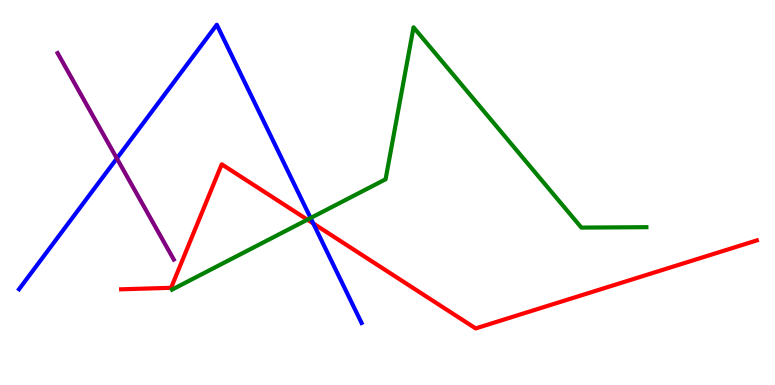[{'lines': ['blue', 'red'], 'intersections': [{'x': 4.04, 'y': 4.2}]}, {'lines': ['green', 'red'], 'intersections': [{'x': 3.97, 'y': 4.29}]}, {'lines': ['purple', 'red'], 'intersections': []}, {'lines': ['blue', 'green'], 'intersections': [{'x': 4.01, 'y': 4.34}]}, {'lines': ['blue', 'purple'], 'intersections': [{'x': 1.51, 'y': 5.89}]}, {'lines': ['green', 'purple'], 'intersections': []}]